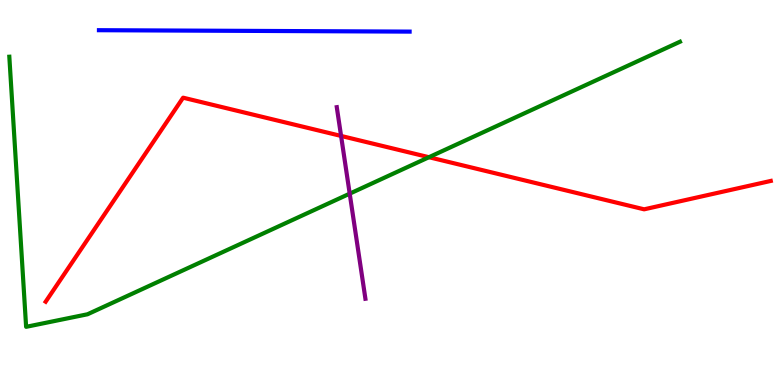[{'lines': ['blue', 'red'], 'intersections': []}, {'lines': ['green', 'red'], 'intersections': [{'x': 5.53, 'y': 5.92}]}, {'lines': ['purple', 'red'], 'intersections': [{'x': 4.4, 'y': 6.47}]}, {'lines': ['blue', 'green'], 'intersections': []}, {'lines': ['blue', 'purple'], 'intersections': []}, {'lines': ['green', 'purple'], 'intersections': [{'x': 4.51, 'y': 4.97}]}]